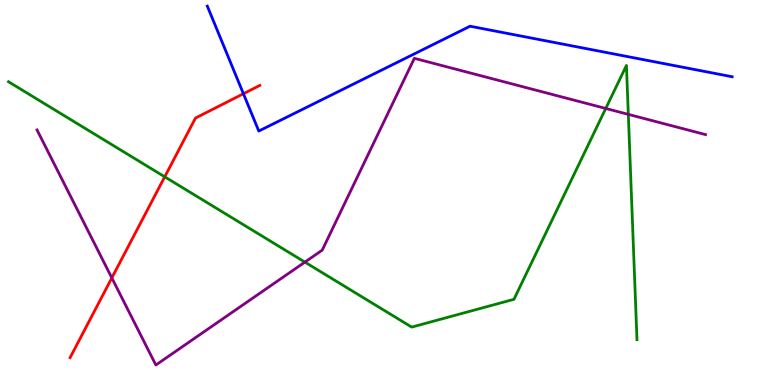[{'lines': ['blue', 'red'], 'intersections': [{'x': 3.14, 'y': 7.57}]}, {'lines': ['green', 'red'], 'intersections': [{'x': 2.13, 'y': 5.41}]}, {'lines': ['purple', 'red'], 'intersections': [{'x': 1.44, 'y': 2.78}]}, {'lines': ['blue', 'green'], 'intersections': []}, {'lines': ['blue', 'purple'], 'intersections': []}, {'lines': ['green', 'purple'], 'intersections': [{'x': 3.93, 'y': 3.19}, {'x': 7.82, 'y': 7.18}, {'x': 8.11, 'y': 7.03}]}]